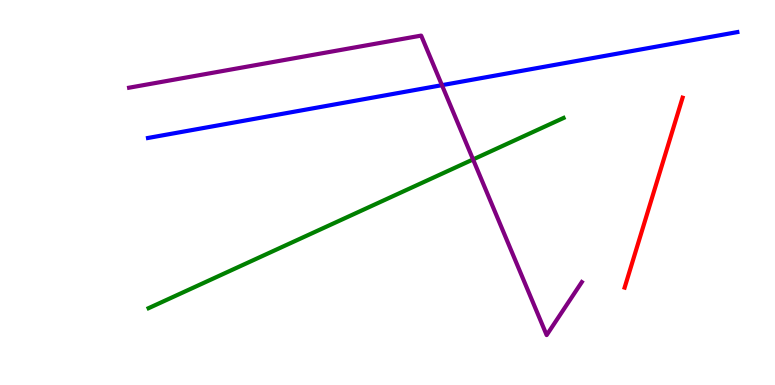[{'lines': ['blue', 'red'], 'intersections': []}, {'lines': ['green', 'red'], 'intersections': []}, {'lines': ['purple', 'red'], 'intersections': []}, {'lines': ['blue', 'green'], 'intersections': []}, {'lines': ['blue', 'purple'], 'intersections': [{'x': 5.7, 'y': 7.79}]}, {'lines': ['green', 'purple'], 'intersections': [{'x': 6.1, 'y': 5.86}]}]